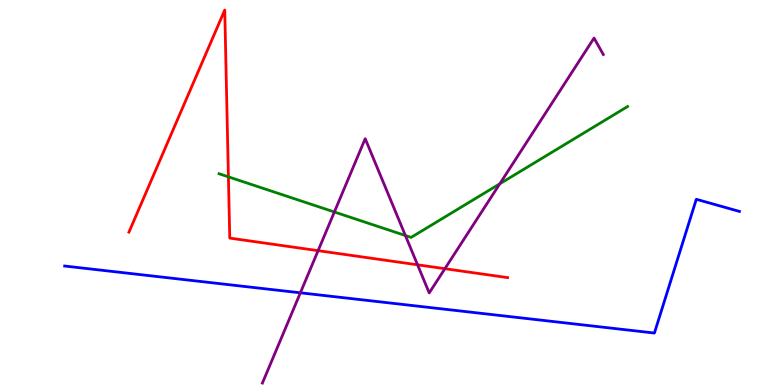[{'lines': ['blue', 'red'], 'intersections': []}, {'lines': ['green', 'red'], 'intersections': [{'x': 2.95, 'y': 5.41}]}, {'lines': ['purple', 'red'], 'intersections': [{'x': 4.1, 'y': 3.49}, {'x': 5.39, 'y': 3.12}, {'x': 5.74, 'y': 3.02}]}, {'lines': ['blue', 'green'], 'intersections': []}, {'lines': ['blue', 'purple'], 'intersections': [{'x': 3.88, 'y': 2.39}]}, {'lines': ['green', 'purple'], 'intersections': [{'x': 4.31, 'y': 4.49}, {'x': 5.23, 'y': 3.88}, {'x': 6.45, 'y': 5.23}]}]